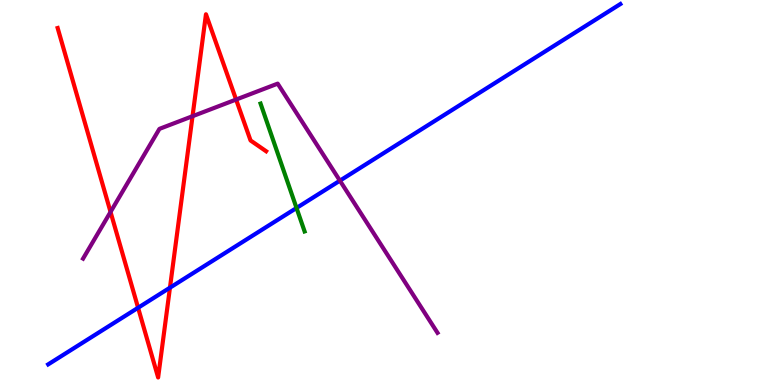[{'lines': ['blue', 'red'], 'intersections': [{'x': 1.78, 'y': 2.01}, {'x': 2.19, 'y': 2.53}]}, {'lines': ['green', 'red'], 'intersections': []}, {'lines': ['purple', 'red'], 'intersections': [{'x': 1.43, 'y': 4.49}, {'x': 2.48, 'y': 6.98}, {'x': 3.05, 'y': 7.41}]}, {'lines': ['blue', 'green'], 'intersections': [{'x': 3.83, 'y': 4.6}]}, {'lines': ['blue', 'purple'], 'intersections': [{'x': 4.39, 'y': 5.31}]}, {'lines': ['green', 'purple'], 'intersections': []}]